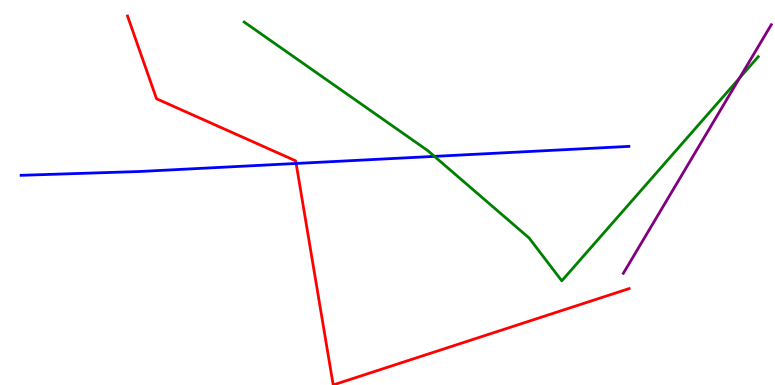[{'lines': ['blue', 'red'], 'intersections': [{'x': 3.82, 'y': 5.75}]}, {'lines': ['green', 'red'], 'intersections': []}, {'lines': ['purple', 'red'], 'intersections': []}, {'lines': ['blue', 'green'], 'intersections': [{'x': 5.61, 'y': 5.94}]}, {'lines': ['blue', 'purple'], 'intersections': []}, {'lines': ['green', 'purple'], 'intersections': [{'x': 9.54, 'y': 7.97}]}]